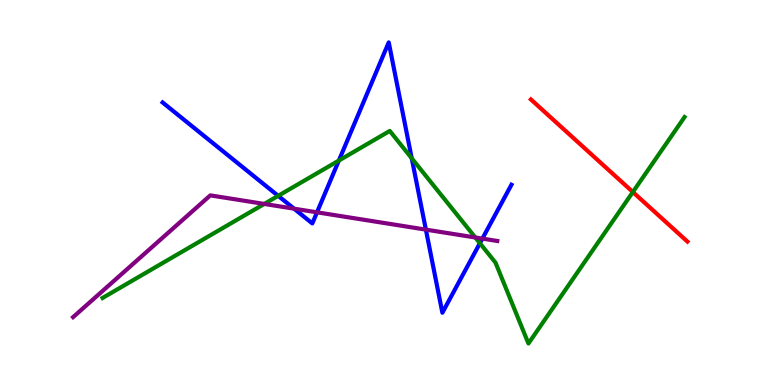[{'lines': ['blue', 'red'], 'intersections': []}, {'lines': ['green', 'red'], 'intersections': [{'x': 8.17, 'y': 5.01}]}, {'lines': ['purple', 'red'], 'intersections': []}, {'lines': ['blue', 'green'], 'intersections': [{'x': 3.59, 'y': 4.91}, {'x': 4.37, 'y': 5.83}, {'x': 5.31, 'y': 5.89}, {'x': 6.19, 'y': 3.68}]}, {'lines': ['blue', 'purple'], 'intersections': [{'x': 3.79, 'y': 4.58}, {'x': 4.09, 'y': 4.49}, {'x': 5.5, 'y': 4.04}, {'x': 6.22, 'y': 3.8}]}, {'lines': ['green', 'purple'], 'intersections': [{'x': 3.41, 'y': 4.7}, {'x': 6.13, 'y': 3.83}]}]